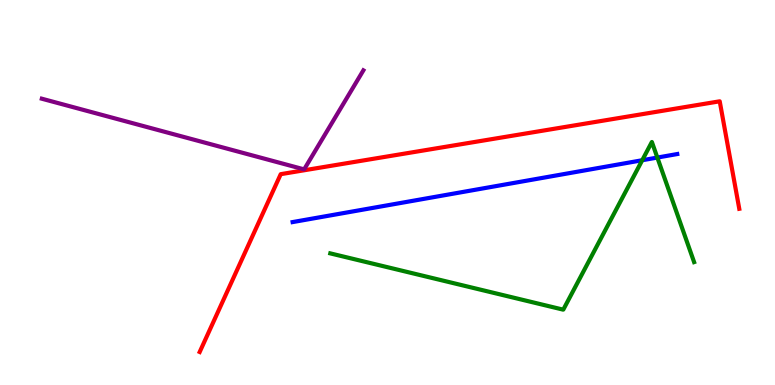[{'lines': ['blue', 'red'], 'intersections': []}, {'lines': ['green', 'red'], 'intersections': []}, {'lines': ['purple', 'red'], 'intersections': []}, {'lines': ['blue', 'green'], 'intersections': [{'x': 8.29, 'y': 5.84}, {'x': 8.48, 'y': 5.91}]}, {'lines': ['blue', 'purple'], 'intersections': []}, {'lines': ['green', 'purple'], 'intersections': []}]